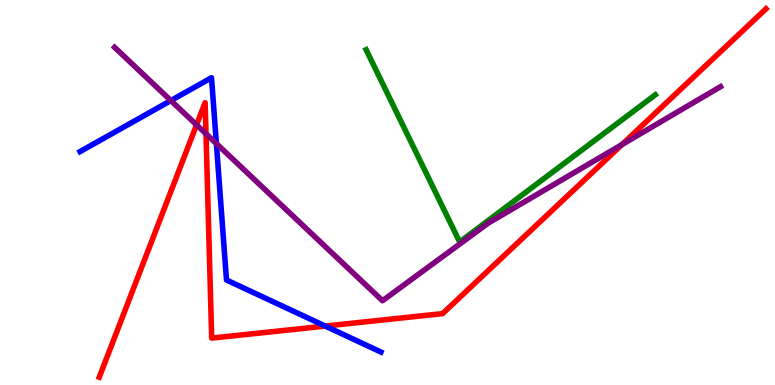[{'lines': ['blue', 'red'], 'intersections': [{'x': 4.2, 'y': 1.53}]}, {'lines': ['green', 'red'], 'intersections': []}, {'lines': ['purple', 'red'], 'intersections': [{'x': 2.54, 'y': 6.76}, {'x': 2.66, 'y': 6.53}, {'x': 8.03, 'y': 6.24}]}, {'lines': ['blue', 'green'], 'intersections': []}, {'lines': ['blue', 'purple'], 'intersections': [{'x': 2.2, 'y': 7.39}, {'x': 2.79, 'y': 6.27}]}, {'lines': ['green', 'purple'], 'intersections': []}]